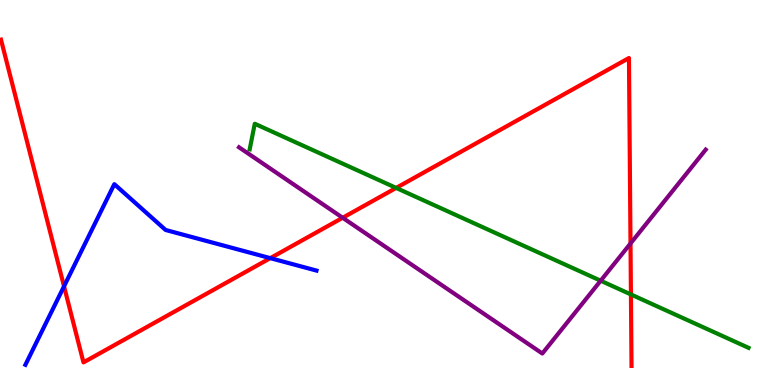[{'lines': ['blue', 'red'], 'intersections': [{'x': 0.826, 'y': 2.56}, {'x': 3.49, 'y': 3.29}]}, {'lines': ['green', 'red'], 'intersections': [{'x': 5.11, 'y': 5.12}, {'x': 8.14, 'y': 2.35}]}, {'lines': ['purple', 'red'], 'intersections': [{'x': 4.42, 'y': 4.34}, {'x': 8.14, 'y': 3.68}]}, {'lines': ['blue', 'green'], 'intersections': []}, {'lines': ['blue', 'purple'], 'intersections': []}, {'lines': ['green', 'purple'], 'intersections': [{'x': 7.75, 'y': 2.71}]}]